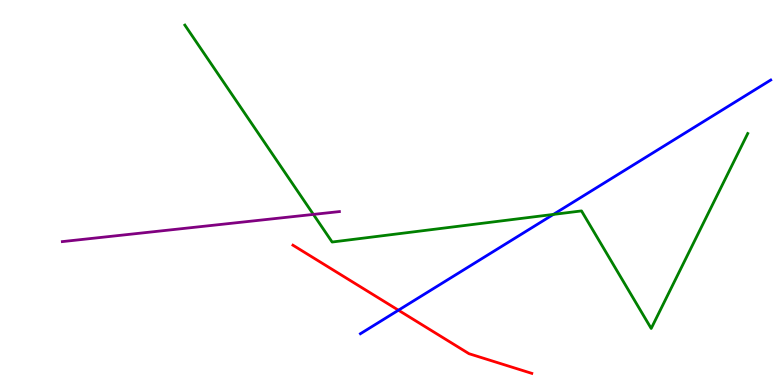[{'lines': ['blue', 'red'], 'intersections': [{'x': 5.14, 'y': 1.94}]}, {'lines': ['green', 'red'], 'intersections': []}, {'lines': ['purple', 'red'], 'intersections': []}, {'lines': ['blue', 'green'], 'intersections': [{'x': 7.14, 'y': 4.43}]}, {'lines': ['blue', 'purple'], 'intersections': []}, {'lines': ['green', 'purple'], 'intersections': [{'x': 4.04, 'y': 4.43}]}]